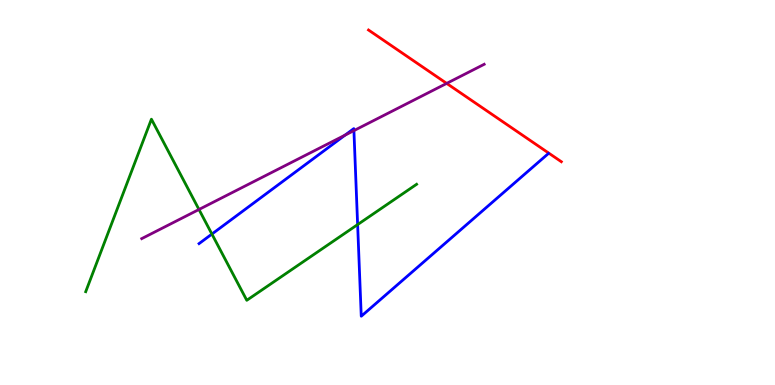[{'lines': ['blue', 'red'], 'intersections': []}, {'lines': ['green', 'red'], 'intersections': []}, {'lines': ['purple', 'red'], 'intersections': [{'x': 5.76, 'y': 7.83}]}, {'lines': ['blue', 'green'], 'intersections': [{'x': 2.73, 'y': 3.92}, {'x': 4.61, 'y': 4.17}]}, {'lines': ['blue', 'purple'], 'intersections': [{'x': 4.45, 'y': 6.49}, {'x': 4.57, 'y': 6.61}]}, {'lines': ['green', 'purple'], 'intersections': [{'x': 2.57, 'y': 4.56}]}]